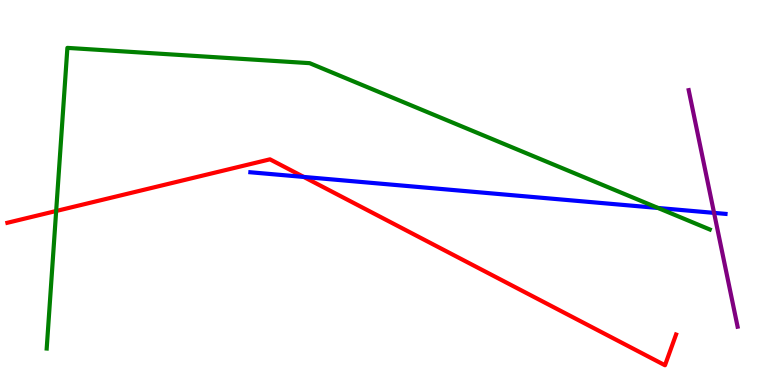[{'lines': ['blue', 'red'], 'intersections': [{'x': 3.92, 'y': 5.4}]}, {'lines': ['green', 'red'], 'intersections': [{'x': 0.725, 'y': 4.52}]}, {'lines': ['purple', 'red'], 'intersections': []}, {'lines': ['blue', 'green'], 'intersections': [{'x': 8.49, 'y': 4.6}]}, {'lines': ['blue', 'purple'], 'intersections': [{'x': 9.21, 'y': 4.47}]}, {'lines': ['green', 'purple'], 'intersections': []}]